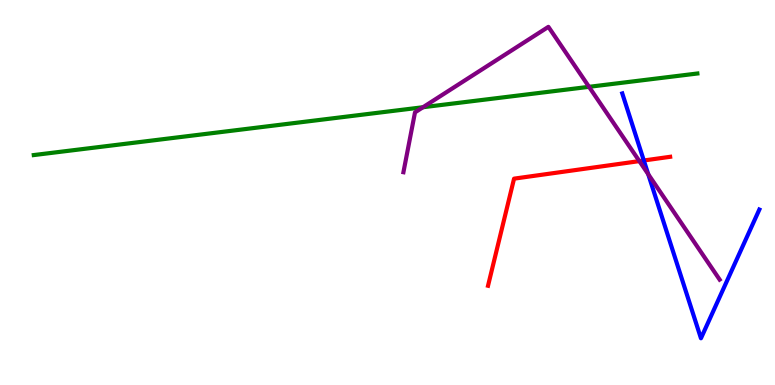[{'lines': ['blue', 'red'], 'intersections': [{'x': 8.31, 'y': 5.83}]}, {'lines': ['green', 'red'], 'intersections': []}, {'lines': ['purple', 'red'], 'intersections': [{'x': 8.25, 'y': 5.82}]}, {'lines': ['blue', 'green'], 'intersections': []}, {'lines': ['blue', 'purple'], 'intersections': [{'x': 8.36, 'y': 5.48}]}, {'lines': ['green', 'purple'], 'intersections': [{'x': 5.46, 'y': 7.21}, {'x': 7.6, 'y': 7.74}]}]